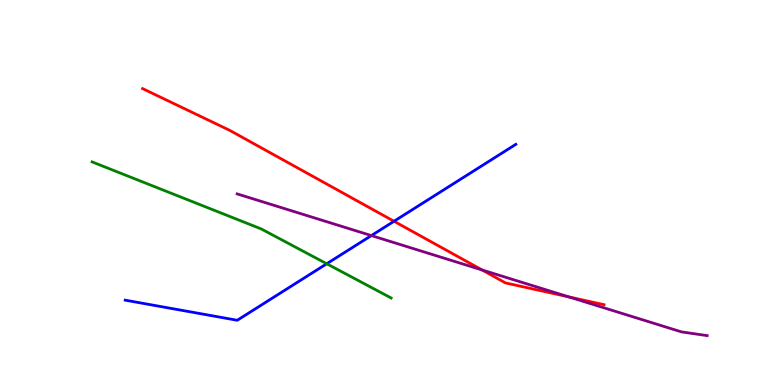[{'lines': ['blue', 'red'], 'intersections': [{'x': 5.08, 'y': 4.25}]}, {'lines': ['green', 'red'], 'intersections': []}, {'lines': ['purple', 'red'], 'intersections': [{'x': 6.22, 'y': 2.99}, {'x': 7.34, 'y': 2.29}]}, {'lines': ['blue', 'green'], 'intersections': [{'x': 4.22, 'y': 3.15}]}, {'lines': ['blue', 'purple'], 'intersections': [{'x': 4.79, 'y': 3.88}]}, {'lines': ['green', 'purple'], 'intersections': []}]